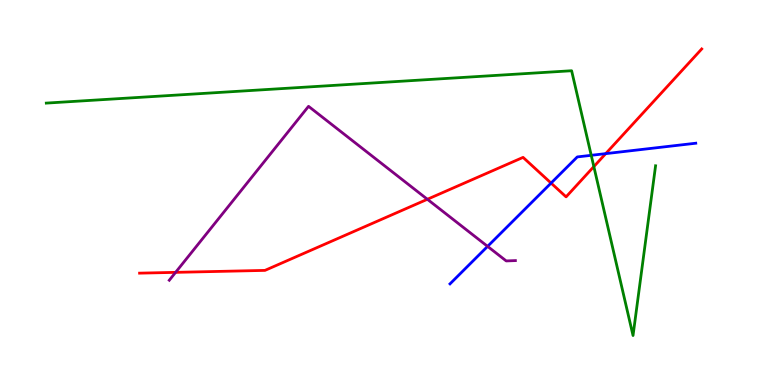[{'lines': ['blue', 'red'], 'intersections': [{'x': 7.11, 'y': 5.24}, {'x': 7.82, 'y': 6.01}]}, {'lines': ['green', 'red'], 'intersections': [{'x': 7.66, 'y': 5.67}]}, {'lines': ['purple', 'red'], 'intersections': [{'x': 2.27, 'y': 2.93}, {'x': 5.51, 'y': 4.82}]}, {'lines': ['blue', 'green'], 'intersections': [{'x': 7.63, 'y': 5.97}]}, {'lines': ['blue', 'purple'], 'intersections': [{'x': 6.29, 'y': 3.6}]}, {'lines': ['green', 'purple'], 'intersections': []}]